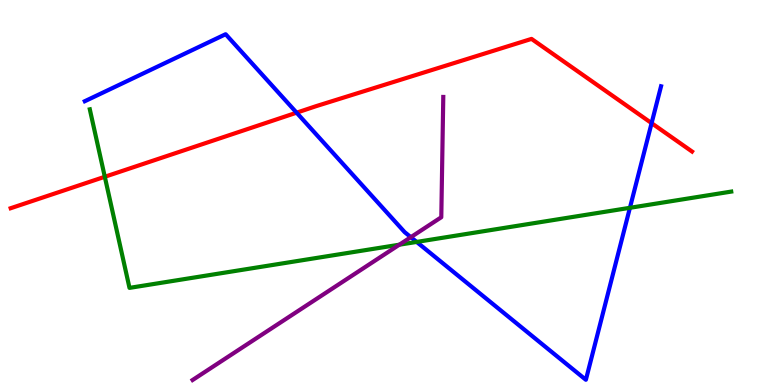[{'lines': ['blue', 'red'], 'intersections': [{'x': 3.83, 'y': 7.07}, {'x': 8.41, 'y': 6.8}]}, {'lines': ['green', 'red'], 'intersections': [{'x': 1.35, 'y': 5.41}]}, {'lines': ['purple', 'red'], 'intersections': []}, {'lines': ['blue', 'green'], 'intersections': [{'x': 5.38, 'y': 3.72}, {'x': 8.13, 'y': 4.6}]}, {'lines': ['blue', 'purple'], 'intersections': [{'x': 5.3, 'y': 3.84}]}, {'lines': ['green', 'purple'], 'intersections': [{'x': 5.15, 'y': 3.64}]}]